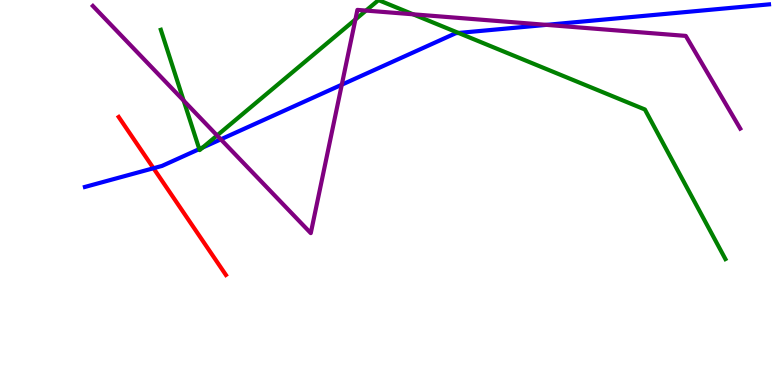[{'lines': ['blue', 'red'], 'intersections': [{'x': 1.98, 'y': 5.63}]}, {'lines': ['green', 'red'], 'intersections': []}, {'lines': ['purple', 'red'], 'intersections': []}, {'lines': ['blue', 'green'], 'intersections': [{'x': 2.57, 'y': 6.13}, {'x': 2.62, 'y': 6.17}, {'x': 5.92, 'y': 9.14}]}, {'lines': ['blue', 'purple'], 'intersections': [{'x': 2.85, 'y': 6.38}, {'x': 4.41, 'y': 7.8}, {'x': 7.05, 'y': 9.35}]}, {'lines': ['green', 'purple'], 'intersections': [{'x': 2.37, 'y': 7.39}, {'x': 2.8, 'y': 6.48}, {'x': 4.59, 'y': 9.49}, {'x': 4.72, 'y': 9.73}, {'x': 5.33, 'y': 9.63}]}]